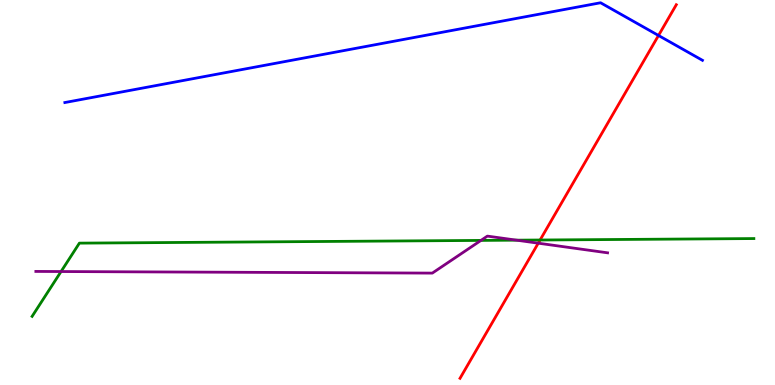[{'lines': ['blue', 'red'], 'intersections': [{'x': 8.5, 'y': 9.08}]}, {'lines': ['green', 'red'], 'intersections': [{'x': 6.97, 'y': 3.77}]}, {'lines': ['purple', 'red'], 'intersections': [{'x': 6.95, 'y': 3.68}]}, {'lines': ['blue', 'green'], 'intersections': []}, {'lines': ['blue', 'purple'], 'intersections': []}, {'lines': ['green', 'purple'], 'intersections': [{'x': 0.788, 'y': 2.95}, {'x': 6.21, 'y': 3.76}, {'x': 6.67, 'y': 3.76}]}]